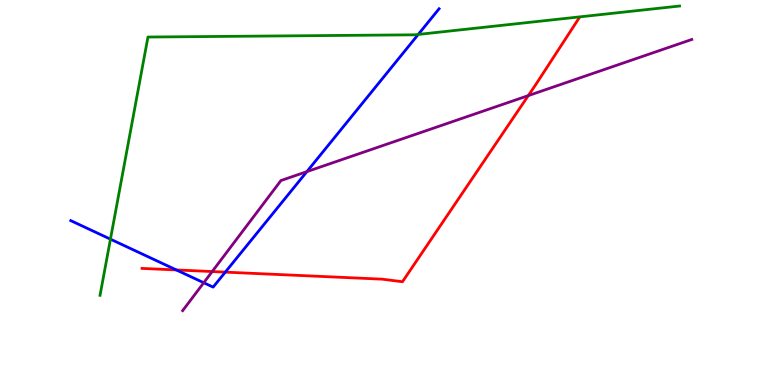[{'lines': ['blue', 'red'], 'intersections': [{'x': 2.28, 'y': 2.99}, {'x': 2.91, 'y': 2.93}]}, {'lines': ['green', 'red'], 'intersections': []}, {'lines': ['purple', 'red'], 'intersections': [{'x': 2.74, 'y': 2.95}, {'x': 6.82, 'y': 7.52}]}, {'lines': ['blue', 'green'], 'intersections': [{'x': 1.43, 'y': 3.79}, {'x': 5.4, 'y': 9.11}]}, {'lines': ['blue', 'purple'], 'intersections': [{'x': 2.63, 'y': 2.66}, {'x': 3.96, 'y': 5.54}]}, {'lines': ['green', 'purple'], 'intersections': []}]